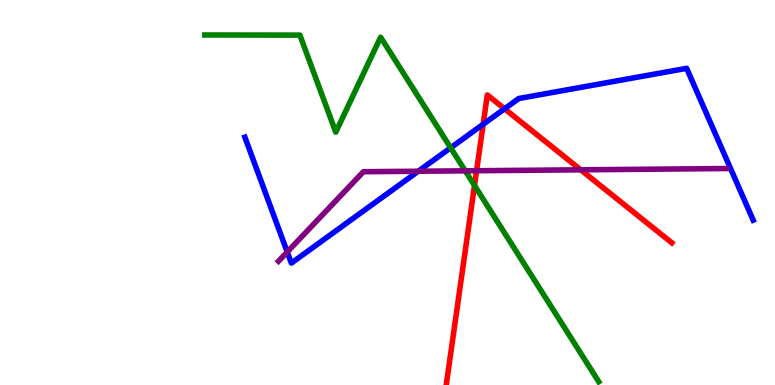[{'lines': ['blue', 'red'], 'intersections': [{'x': 6.23, 'y': 6.77}, {'x': 6.51, 'y': 7.17}]}, {'lines': ['green', 'red'], 'intersections': [{'x': 6.12, 'y': 5.18}]}, {'lines': ['purple', 'red'], 'intersections': [{'x': 6.15, 'y': 5.57}, {'x': 7.49, 'y': 5.59}]}, {'lines': ['blue', 'green'], 'intersections': [{'x': 5.81, 'y': 6.16}]}, {'lines': ['blue', 'purple'], 'intersections': [{'x': 3.71, 'y': 3.45}, {'x': 5.4, 'y': 5.55}]}, {'lines': ['green', 'purple'], 'intersections': [{'x': 6.0, 'y': 5.56}]}]